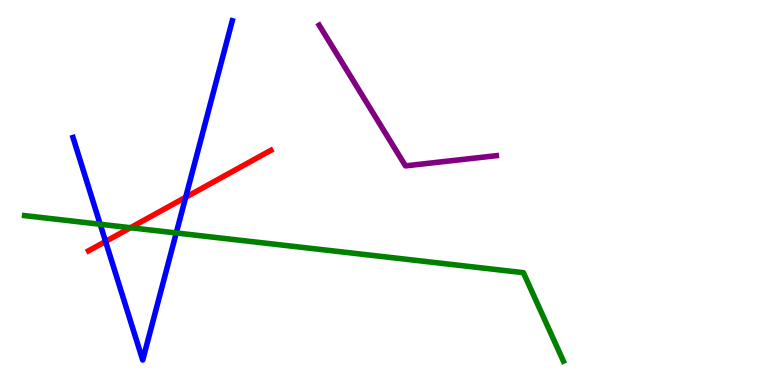[{'lines': ['blue', 'red'], 'intersections': [{'x': 1.36, 'y': 3.73}, {'x': 2.4, 'y': 4.88}]}, {'lines': ['green', 'red'], 'intersections': [{'x': 1.68, 'y': 4.09}]}, {'lines': ['purple', 'red'], 'intersections': []}, {'lines': ['blue', 'green'], 'intersections': [{'x': 1.29, 'y': 4.18}, {'x': 2.27, 'y': 3.95}]}, {'lines': ['blue', 'purple'], 'intersections': []}, {'lines': ['green', 'purple'], 'intersections': []}]